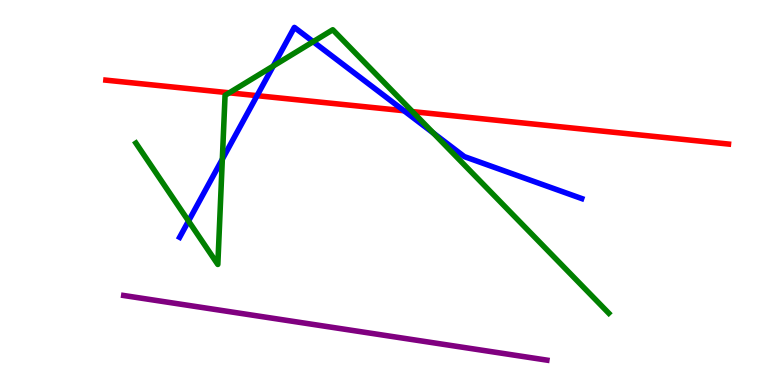[{'lines': ['blue', 'red'], 'intersections': [{'x': 3.32, 'y': 7.52}, {'x': 5.21, 'y': 7.12}]}, {'lines': ['green', 'red'], 'intersections': [{'x': 2.96, 'y': 7.59}, {'x': 5.32, 'y': 7.1}]}, {'lines': ['purple', 'red'], 'intersections': []}, {'lines': ['blue', 'green'], 'intersections': [{'x': 2.43, 'y': 4.26}, {'x': 2.87, 'y': 5.87}, {'x': 3.53, 'y': 8.29}, {'x': 4.04, 'y': 8.92}, {'x': 5.59, 'y': 6.54}]}, {'lines': ['blue', 'purple'], 'intersections': []}, {'lines': ['green', 'purple'], 'intersections': []}]